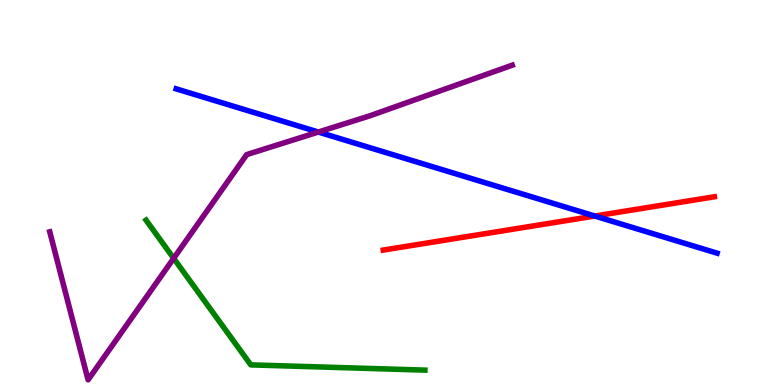[{'lines': ['blue', 'red'], 'intersections': [{'x': 7.68, 'y': 4.39}]}, {'lines': ['green', 'red'], 'intersections': []}, {'lines': ['purple', 'red'], 'intersections': []}, {'lines': ['blue', 'green'], 'intersections': []}, {'lines': ['blue', 'purple'], 'intersections': [{'x': 4.11, 'y': 6.57}]}, {'lines': ['green', 'purple'], 'intersections': [{'x': 2.24, 'y': 3.29}]}]